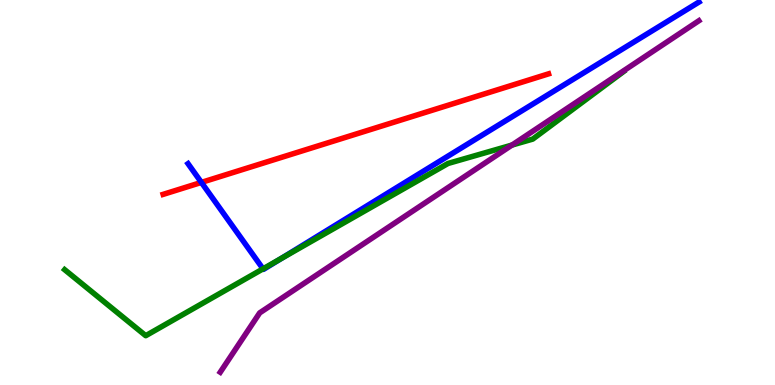[{'lines': ['blue', 'red'], 'intersections': [{'x': 2.6, 'y': 5.26}]}, {'lines': ['green', 'red'], 'intersections': []}, {'lines': ['purple', 'red'], 'intersections': []}, {'lines': ['blue', 'green'], 'intersections': [{'x': 3.39, 'y': 3.02}, {'x': 3.63, 'y': 3.28}]}, {'lines': ['blue', 'purple'], 'intersections': []}, {'lines': ['green', 'purple'], 'intersections': [{'x': 6.61, 'y': 6.23}]}]